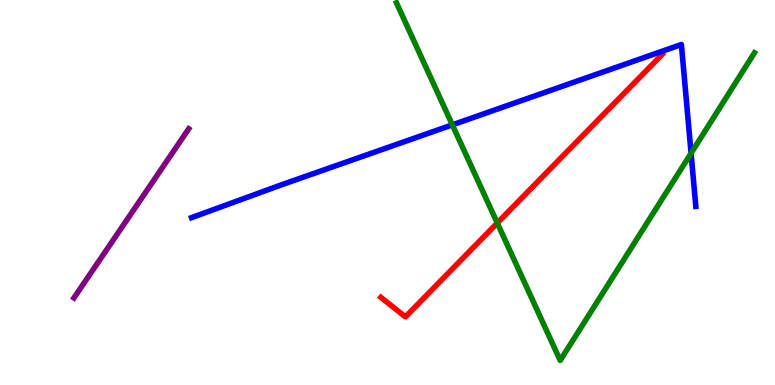[{'lines': ['blue', 'red'], 'intersections': []}, {'lines': ['green', 'red'], 'intersections': [{'x': 6.42, 'y': 4.21}]}, {'lines': ['purple', 'red'], 'intersections': []}, {'lines': ['blue', 'green'], 'intersections': [{'x': 5.84, 'y': 6.76}, {'x': 8.92, 'y': 6.02}]}, {'lines': ['blue', 'purple'], 'intersections': []}, {'lines': ['green', 'purple'], 'intersections': []}]